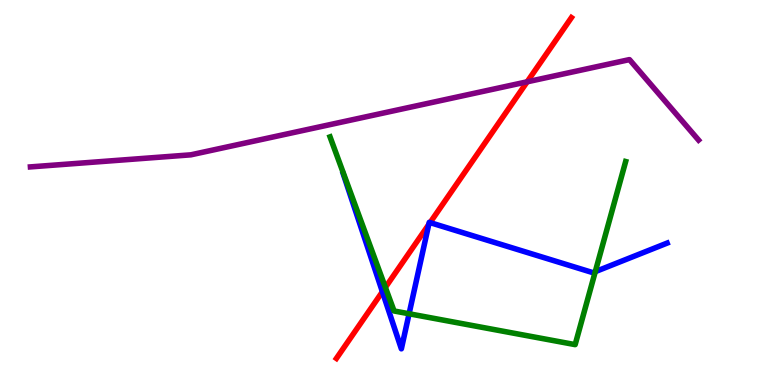[{'lines': ['blue', 'red'], 'intersections': [{'x': 4.93, 'y': 2.42}, {'x': 5.53, 'y': 4.17}, {'x': 5.55, 'y': 4.22}]}, {'lines': ['green', 'red'], 'intersections': [{'x': 4.97, 'y': 2.54}]}, {'lines': ['purple', 'red'], 'intersections': [{'x': 6.8, 'y': 7.88}]}, {'lines': ['blue', 'green'], 'intersections': [{'x': 5.28, 'y': 1.85}, {'x': 7.68, 'y': 2.94}]}, {'lines': ['blue', 'purple'], 'intersections': []}, {'lines': ['green', 'purple'], 'intersections': []}]